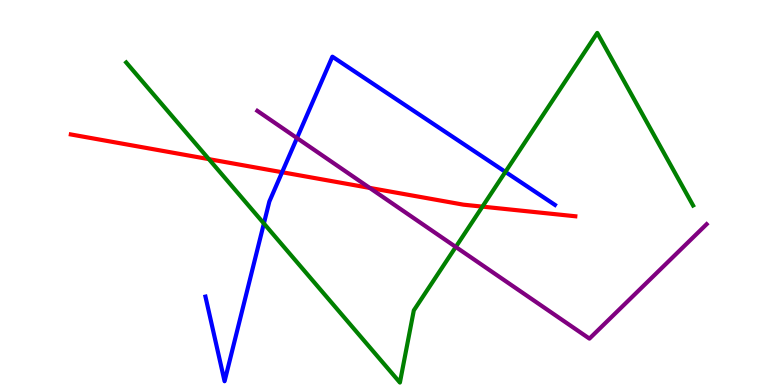[{'lines': ['blue', 'red'], 'intersections': [{'x': 3.64, 'y': 5.53}]}, {'lines': ['green', 'red'], 'intersections': [{'x': 2.7, 'y': 5.87}, {'x': 6.22, 'y': 4.63}]}, {'lines': ['purple', 'red'], 'intersections': [{'x': 4.77, 'y': 5.12}]}, {'lines': ['blue', 'green'], 'intersections': [{'x': 3.4, 'y': 4.2}, {'x': 6.52, 'y': 5.54}]}, {'lines': ['blue', 'purple'], 'intersections': [{'x': 3.83, 'y': 6.41}]}, {'lines': ['green', 'purple'], 'intersections': [{'x': 5.88, 'y': 3.59}]}]